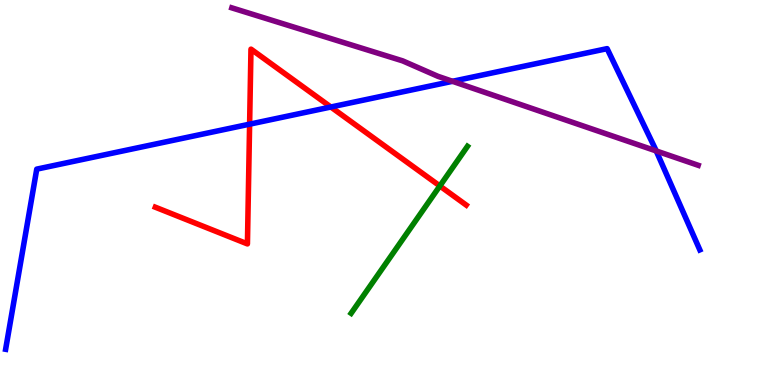[{'lines': ['blue', 'red'], 'intersections': [{'x': 3.22, 'y': 6.77}, {'x': 4.27, 'y': 7.22}]}, {'lines': ['green', 'red'], 'intersections': [{'x': 5.68, 'y': 5.17}]}, {'lines': ['purple', 'red'], 'intersections': []}, {'lines': ['blue', 'green'], 'intersections': []}, {'lines': ['blue', 'purple'], 'intersections': [{'x': 5.84, 'y': 7.89}, {'x': 8.47, 'y': 6.08}]}, {'lines': ['green', 'purple'], 'intersections': []}]